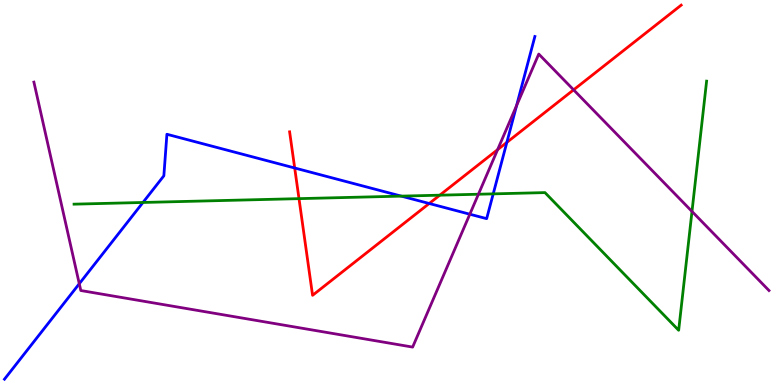[{'lines': ['blue', 'red'], 'intersections': [{'x': 3.8, 'y': 5.64}, {'x': 5.54, 'y': 4.71}, {'x': 6.54, 'y': 6.3}]}, {'lines': ['green', 'red'], 'intersections': [{'x': 3.86, 'y': 4.84}, {'x': 5.67, 'y': 4.93}]}, {'lines': ['purple', 'red'], 'intersections': [{'x': 6.42, 'y': 6.11}, {'x': 7.4, 'y': 7.67}]}, {'lines': ['blue', 'green'], 'intersections': [{'x': 1.84, 'y': 4.74}, {'x': 5.18, 'y': 4.91}, {'x': 6.36, 'y': 4.96}]}, {'lines': ['blue', 'purple'], 'intersections': [{'x': 1.02, 'y': 2.63}, {'x': 6.06, 'y': 4.44}, {'x': 6.67, 'y': 7.26}]}, {'lines': ['green', 'purple'], 'intersections': [{'x': 6.17, 'y': 4.95}, {'x': 8.93, 'y': 4.51}]}]